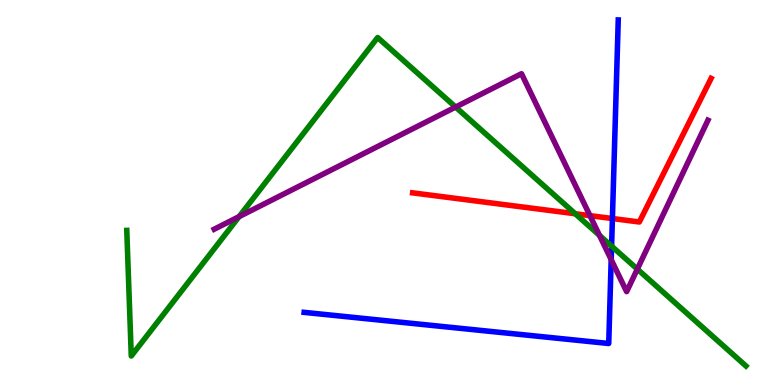[{'lines': ['blue', 'red'], 'intersections': [{'x': 7.9, 'y': 4.32}]}, {'lines': ['green', 'red'], 'intersections': [{'x': 7.42, 'y': 4.45}]}, {'lines': ['purple', 'red'], 'intersections': [{'x': 7.61, 'y': 4.4}]}, {'lines': ['blue', 'green'], 'intersections': [{'x': 7.89, 'y': 3.61}]}, {'lines': ['blue', 'purple'], 'intersections': [{'x': 7.89, 'y': 3.26}]}, {'lines': ['green', 'purple'], 'intersections': [{'x': 3.09, 'y': 4.37}, {'x': 5.88, 'y': 7.22}, {'x': 7.74, 'y': 3.89}, {'x': 8.22, 'y': 3.01}]}]